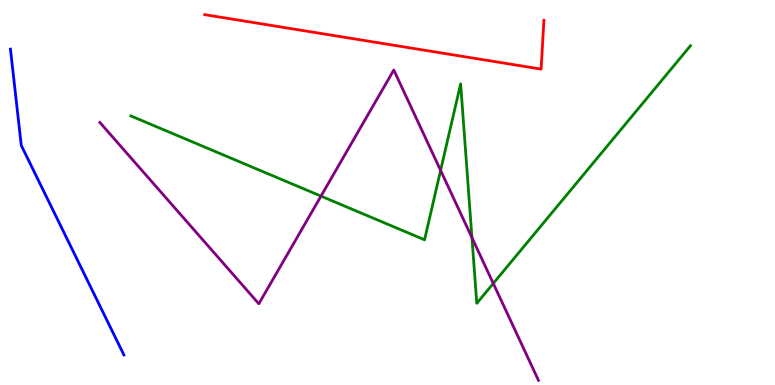[{'lines': ['blue', 'red'], 'intersections': []}, {'lines': ['green', 'red'], 'intersections': []}, {'lines': ['purple', 'red'], 'intersections': []}, {'lines': ['blue', 'green'], 'intersections': []}, {'lines': ['blue', 'purple'], 'intersections': []}, {'lines': ['green', 'purple'], 'intersections': [{'x': 4.14, 'y': 4.91}, {'x': 5.69, 'y': 5.57}, {'x': 6.09, 'y': 3.83}, {'x': 6.37, 'y': 2.64}]}]